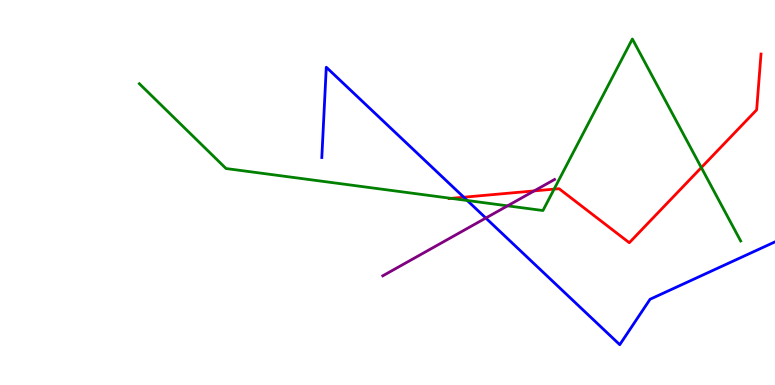[{'lines': ['blue', 'red'], 'intersections': [{'x': 5.98, 'y': 4.88}]}, {'lines': ['green', 'red'], 'intersections': [{'x': 5.82, 'y': 4.85}, {'x': 7.15, 'y': 5.09}, {'x': 9.05, 'y': 5.65}]}, {'lines': ['purple', 'red'], 'intersections': [{'x': 6.89, 'y': 5.04}]}, {'lines': ['blue', 'green'], 'intersections': [{'x': 6.03, 'y': 4.79}]}, {'lines': ['blue', 'purple'], 'intersections': [{'x': 6.27, 'y': 4.34}]}, {'lines': ['green', 'purple'], 'intersections': [{'x': 6.55, 'y': 4.65}]}]